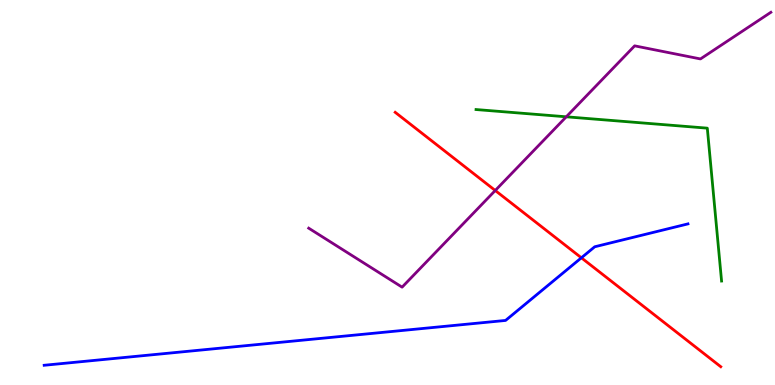[{'lines': ['blue', 'red'], 'intersections': [{'x': 7.5, 'y': 3.3}]}, {'lines': ['green', 'red'], 'intersections': []}, {'lines': ['purple', 'red'], 'intersections': [{'x': 6.39, 'y': 5.05}]}, {'lines': ['blue', 'green'], 'intersections': []}, {'lines': ['blue', 'purple'], 'intersections': []}, {'lines': ['green', 'purple'], 'intersections': [{'x': 7.31, 'y': 6.97}]}]